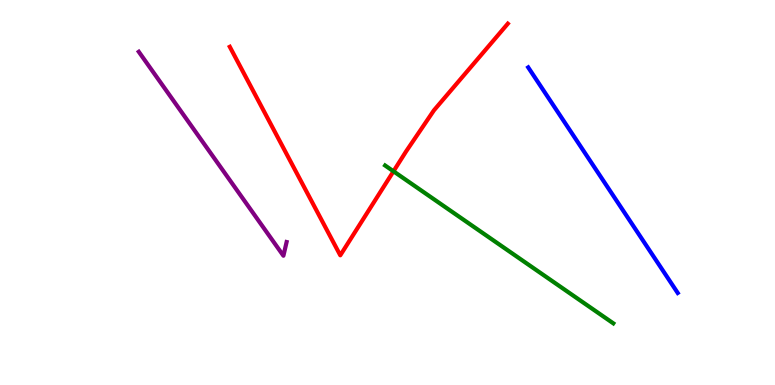[{'lines': ['blue', 'red'], 'intersections': []}, {'lines': ['green', 'red'], 'intersections': [{'x': 5.08, 'y': 5.55}]}, {'lines': ['purple', 'red'], 'intersections': []}, {'lines': ['blue', 'green'], 'intersections': []}, {'lines': ['blue', 'purple'], 'intersections': []}, {'lines': ['green', 'purple'], 'intersections': []}]